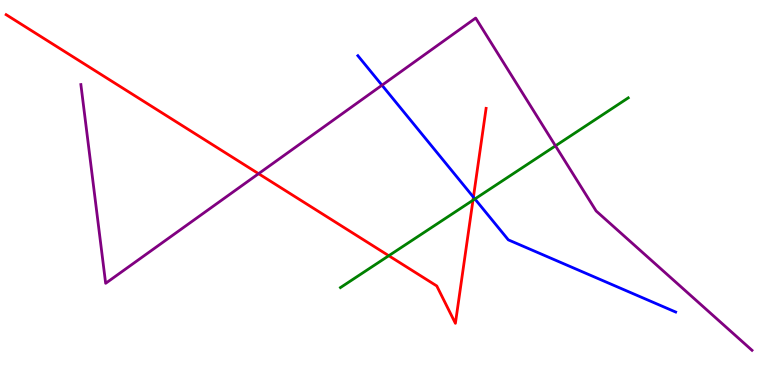[{'lines': ['blue', 'red'], 'intersections': [{'x': 6.11, 'y': 4.88}]}, {'lines': ['green', 'red'], 'intersections': [{'x': 5.02, 'y': 3.36}, {'x': 6.1, 'y': 4.8}]}, {'lines': ['purple', 'red'], 'intersections': [{'x': 3.34, 'y': 5.49}]}, {'lines': ['blue', 'green'], 'intersections': [{'x': 6.13, 'y': 4.83}]}, {'lines': ['blue', 'purple'], 'intersections': [{'x': 4.93, 'y': 7.79}]}, {'lines': ['green', 'purple'], 'intersections': [{'x': 7.17, 'y': 6.21}]}]